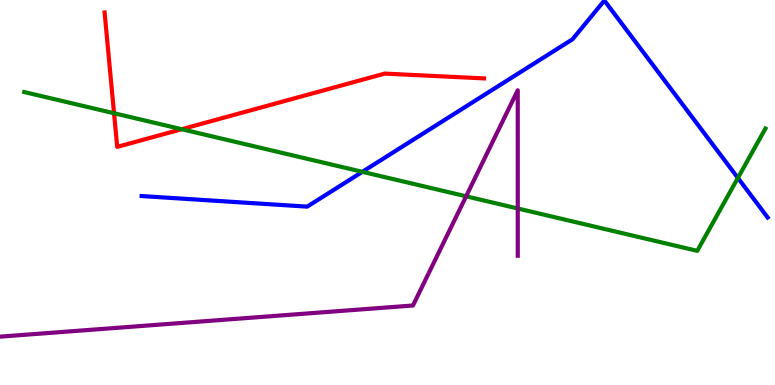[{'lines': ['blue', 'red'], 'intersections': []}, {'lines': ['green', 'red'], 'intersections': [{'x': 1.47, 'y': 7.06}, {'x': 2.34, 'y': 6.64}]}, {'lines': ['purple', 'red'], 'intersections': []}, {'lines': ['blue', 'green'], 'intersections': [{'x': 4.68, 'y': 5.54}, {'x': 9.52, 'y': 5.38}]}, {'lines': ['blue', 'purple'], 'intersections': []}, {'lines': ['green', 'purple'], 'intersections': [{'x': 6.01, 'y': 4.9}, {'x': 6.68, 'y': 4.58}]}]